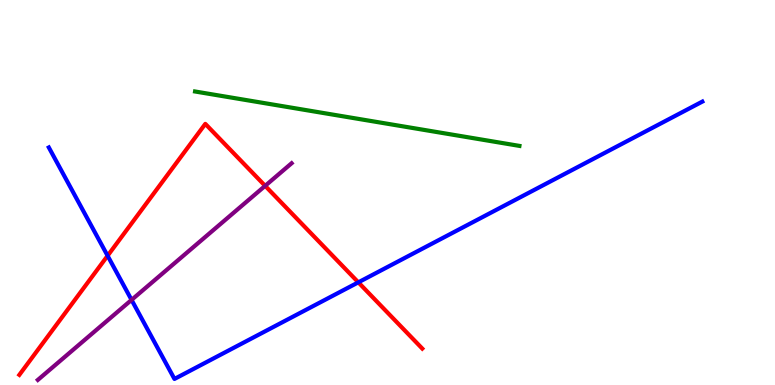[{'lines': ['blue', 'red'], 'intersections': [{'x': 1.39, 'y': 3.36}, {'x': 4.62, 'y': 2.67}]}, {'lines': ['green', 'red'], 'intersections': []}, {'lines': ['purple', 'red'], 'intersections': [{'x': 3.42, 'y': 5.17}]}, {'lines': ['blue', 'green'], 'intersections': []}, {'lines': ['blue', 'purple'], 'intersections': [{'x': 1.7, 'y': 2.21}]}, {'lines': ['green', 'purple'], 'intersections': []}]